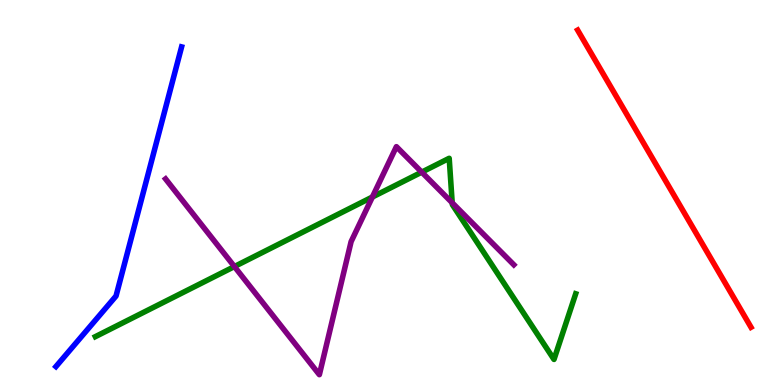[{'lines': ['blue', 'red'], 'intersections': []}, {'lines': ['green', 'red'], 'intersections': []}, {'lines': ['purple', 'red'], 'intersections': []}, {'lines': ['blue', 'green'], 'intersections': []}, {'lines': ['blue', 'purple'], 'intersections': []}, {'lines': ['green', 'purple'], 'intersections': [{'x': 3.02, 'y': 3.08}, {'x': 4.8, 'y': 4.88}, {'x': 5.44, 'y': 5.53}, {'x': 5.83, 'y': 4.73}]}]